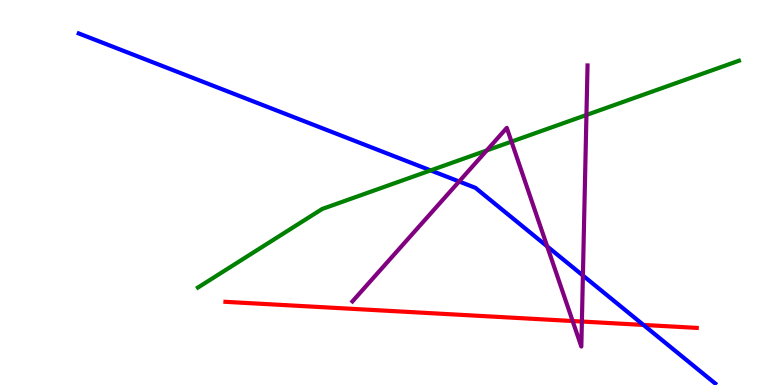[{'lines': ['blue', 'red'], 'intersections': [{'x': 8.3, 'y': 1.56}]}, {'lines': ['green', 'red'], 'intersections': []}, {'lines': ['purple', 'red'], 'intersections': [{'x': 7.39, 'y': 1.66}, {'x': 7.51, 'y': 1.65}]}, {'lines': ['blue', 'green'], 'intersections': [{'x': 5.56, 'y': 5.57}]}, {'lines': ['blue', 'purple'], 'intersections': [{'x': 5.92, 'y': 5.29}, {'x': 7.06, 'y': 3.6}, {'x': 7.52, 'y': 2.84}]}, {'lines': ['green', 'purple'], 'intersections': [{'x': 6.28, 'y': 6.09}, {'x': 6.6, 'y': 6.32}, {'x': 7.57, 'y': 7.01}]}]